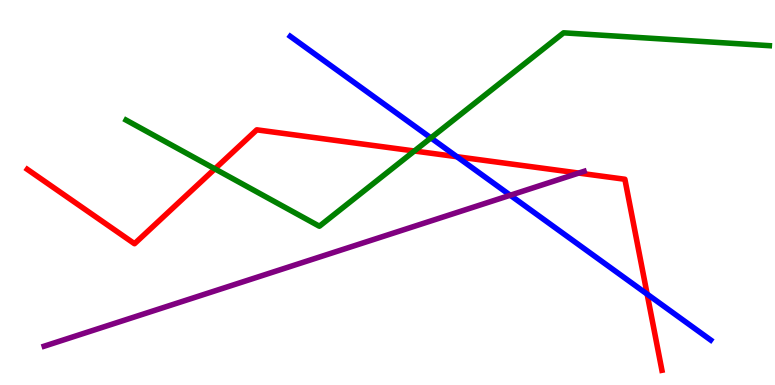[{'lines': ['blue', 'red'], 'intersections': [{'x': 5.9, 'y': 5.93}, {'x': 8.35, 'y': 2.36}]}, {'lines': ['green', 'red'], 'intersections': [{'x': 2.77, 'y': 5.61}, {'x': 5.35, 'y': 6.08}]}, {'lines': ['purple', 'red'], 'intersections': [{'x': 7.47, 'y': 5.5}]}, {'lines': ['blue', 'green'], 'intersections': [{'x': 5.56, 'y': 6.42}]}, {'lines': ['blue', 'purple'], 'intersections': [{'x': 6.58, 'y': 4.93}]}, {'lines': ['green', 'purple'], 'intersections': []}]